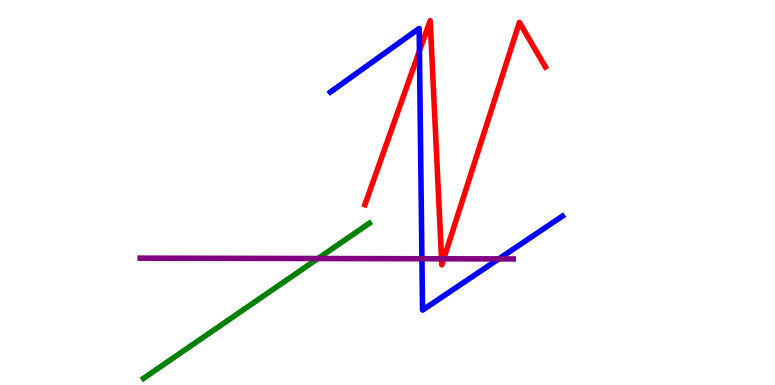[{'lines': ['blue', 'red'], 'intersections': [{'x': 5.41, 'y': 8.68}]}, {'lines': ['green', 'red'], 'intersections': []}, {'lines': ['purple', 'red'], 'intersections': [{'x': 5.7, 'y': 3.28}, {'x': 5.73, 'y': 3.28}]}, {'lines': ['blue', 'green'], 'intersections': []}, {'lines': ['blue', 'purple'], 'intersections': [{'x': 5.44, 'y': 3.28}, {'x': 6.44, 'y': 3.28}]}, {'lines': ['green', 'purple'], 'intersections': [{'x': 4.1, 'y': 3.29}]}]